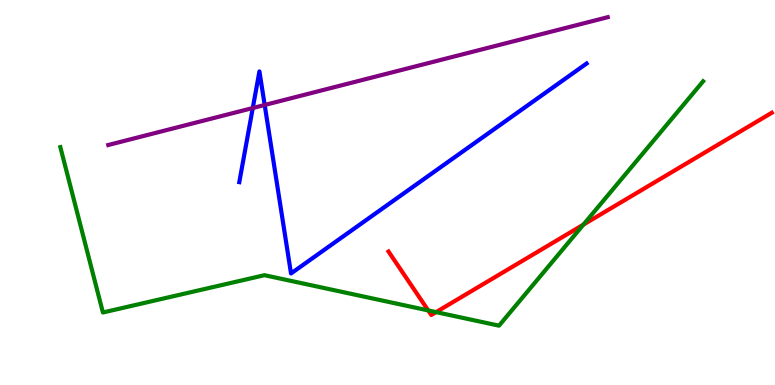[{'lines': ['blue', 'red'], 'intersections': []}, {'lines': ['green', 'red'], 'intersections': [{'x': 5.53, 'y': 1.94}, {'x': 5.63, 'y': 1.89}, {'x': 7.53, 'y': 4.17}]}, {'lines': ['purple', 'red'], 'intersections': []}, {'lines': ['blue', 'green'], 'intersections': []}, {'lines': ['blue', 'purple'], 'intersections': [{'x': 3.26, 'y': 7.19}, {'x': 3.42, 'y': 7.27}]}, {'lines': ['green', 'purple'], 'intersections': []}]